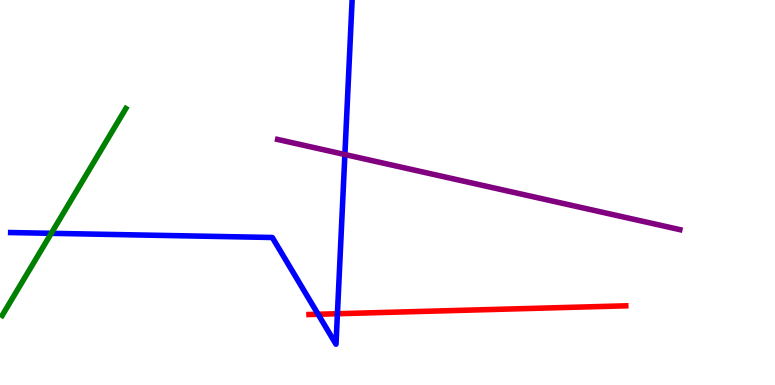[{'lines': ['blue', 'red'], 'intersections': [{'x': 4.1, 'y': 1.84}, {'x': 4.35, 'y': 1.85}]}, {'lines': ['green', 'red'], 'intersections': []}, {'lines': ['purple', 'red'], 'intersections': []}, {'lines': ['blue', 'green'], 'intersections': [{'x': 0.662, 'y': 3.94}]}, {'lines': ['blue', 'purple'], 'intersections': [{'x': 4.45, 'y': 5.99}]}, {'lines': ['green', 'purple'], 'intersections': []}]